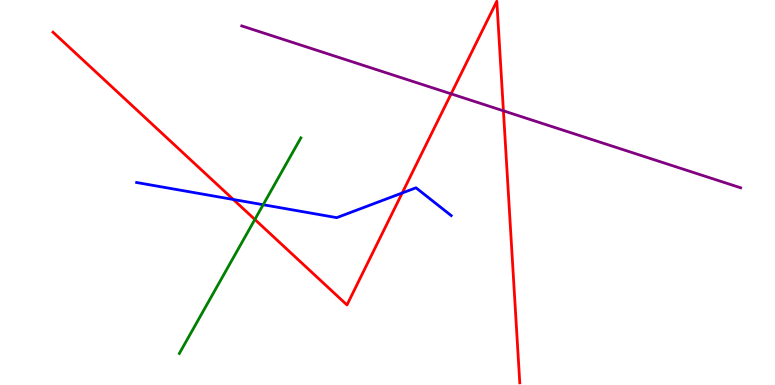[{'lines': ['blue', 'red'], 'intersections': [{'x': 3.01, 'y': 4.82}, {'x': 5.19, 'y': 4.99}]}, {'lines': ['green', 'red'], 'intersections': [{'x': 3.29, 'y': 4.3}]}, {'lines': ['purple', 'red'], 'intersections': [{'x': 5.82, 'y': 7.56}, {'x': 6.5, 'y': 7.12}]}, {'lines': ['blue', 'green'], 'intersections': [{'x': 3.4, 'y': 4.68}]}, {'lines': ['blue', 'purple'], 'intersections': []}, {'lines': ['green', 'purple'], 'intersections': []}]